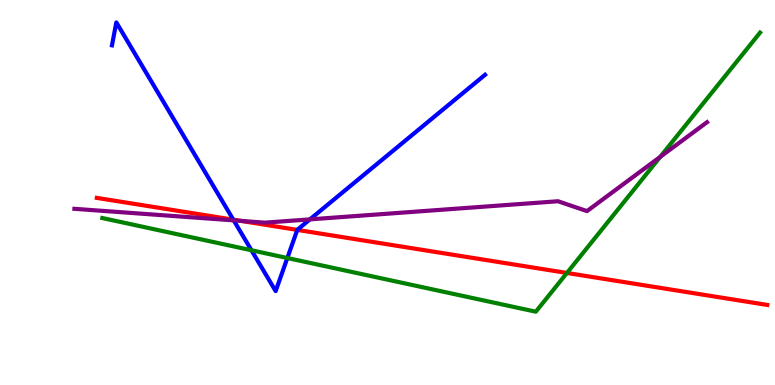[{'lines': ['blue', 'red'], 'intersections': [{'x': 3.01, 'y': 4.29}, {'x': 3.84, 'y': 4.03}]}, {'lines': ['green', 'red'], 'intersections': [{'x': 7.32, 'y': 2.91}]}, {'lines': ['purple', 'red'], 'intersections': [{'x': 3.11, 'y': 4.26}]}, {'lines': ['blue', 'green'], 'intersections': [{'x': 3.24, 'y': 3.5}, {'x': 3.71, 'y': 3.3}]}, {'lines': ['blue', 'purple'], 'intersections': [{'x': 3.02, 'y': 4.28}, {'x': 4.0, 'y': 4.3}]}, {'lines': ['green', 'purple'], 'intersections': [{'x': 8.52, 'y': 5.93}]}]